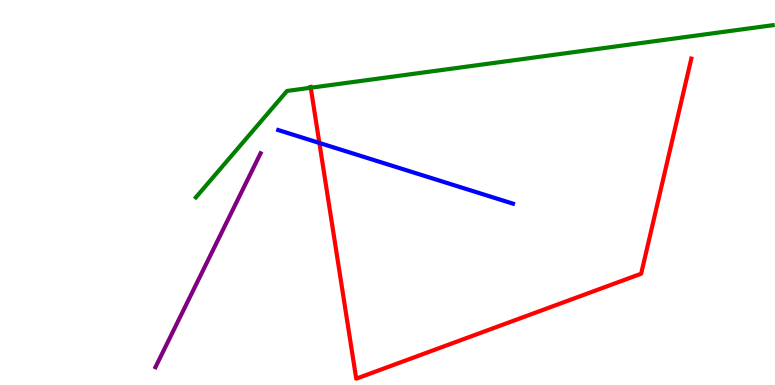[{'lines': ['blue', 'red'], 'intersections': [{'x': 4.12, 'y': 6.29}]}, {'lines': ['green', 'red'], 'intersections': [{'x': 4.01, 'y': 7.72}]}, {'lines': ['purple', 'red'], 'intersections': []}, {'lines': ['blue', 'green'], 'intersections': []}, {'lines': ['blue', 'purple'], 'intersections': []}, {'lines': ['green', 'purple'], 'intersections': []}]